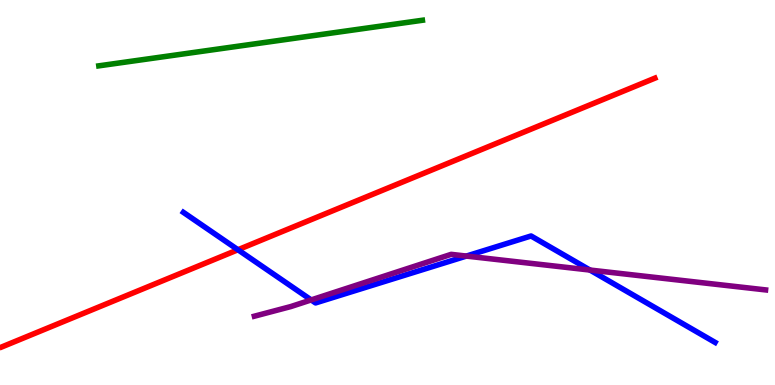[{'lines': ['blue', 'red'], 'intersections': [{'x': 3.07, 'y': 3.51}]}, {'lines': ['green', 'red'], 'intersections': []}, {'lines': ['purple', 'red'], 'intersections': []}, {'lines': ['blue', 'green'], 'intersections': []}, {'lines': ['blue', 'purple'], 'intersections': [{'x': 4.02, 'y': 2.21}, {'x': 6.02, 'y': 3.35}, {'x': 7.61, 'y': 2.99}]}, {'lines': ['green', 'purple'], 'intersections': []}]